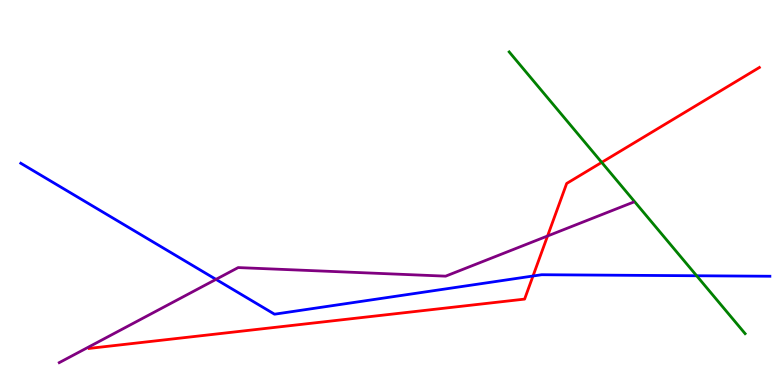[{'lines': ['blue', 'red'], 'intersections': [{'x': 6.88, 'y': 2.83}]}, {'lines': ['green', 'red'], 'intersections': [{'x': 7.76, 'y': 5.78}]}, {'lines': ['purple', 'red'], 'intersections': [{'x': 7.07, 'y': 3.87}]}, {'lines': ['blue', 'green'], 'intersections': [{'x': 8.99, 'y': 2.84}]}, {'lines': ['blue', 'purple'], 'intersections': [{'x': 2.79, 'y': 2.74}]}, {'lines': ['green', 'purple'], 'intersections': []}]